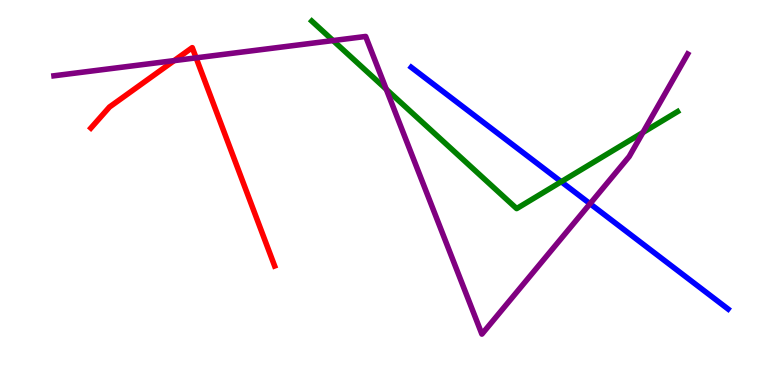[{'lines': ['blue', 'red'], 'intersections': []}, {'lines': ['green', 'red'], 'intersections': []}, {'lines': ['purple', 'red'], 'intersections': [{'x': 2.25, 'y': 8.43}, {'x': 2.53, 'y': 8.5}]}, {'lines': ['blue', 'green'], 'intersections': [{'x': 7.24, 'y': 5.28}]}, {'lines': ['blue', 'purple'], 'intersections': [{'x': 7.61, 'y': 4.71}]}, {'lines': ['green', 'purple'], 'intersections': [{'x': 4.3, 'y': 8.95}, {'x': 4.98, 'y': 7.68}, {'x': 8.3, 'y': 6.56}]}]